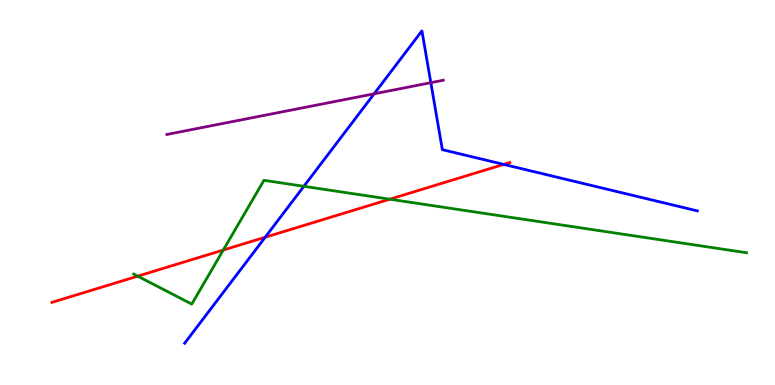[{'lines': ['blue', 'red'], 'intersections': [{'x': 3.42, 'y': 3.84}, {'x': 6.5, 'y': 5.73}]}, {'lines': ['green', 'red'], 'intersections': [{'x': 1.78, 'y': 2.83}, {'x': 2.88, 'y': 3.51}, {'x': 5.03, 'y': 4.83}]}, {'lines': ['purple', 'red'], 'intersections': []}, {'lines': ['blue', 'green'], 'intersections': [{'x': 3.92, 'y': 5.16}]}, {'lines': ['blue', 'purple'], 'intersections': [{'x': 4.83, 'y': 7.56}, {'x': 5.56, 'y': 7.85}]}, {'lines': ['green', 'purple'], 'intersections': []}]